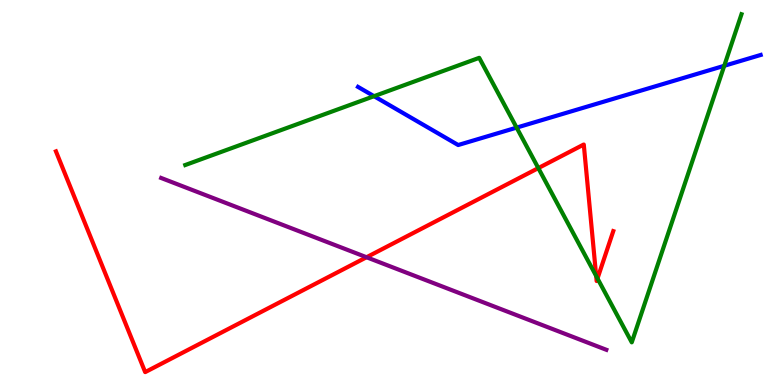[{'lines': ['blue', 'red'], 'intersections': []}, {'lines': ['green', 'red'], 'intersections': [{'x': 6.95, 'y': 5.63}, {'x': 7.69, 'y': 2.83}, {'x': 7.71, 'y': 2.77}]}, {'lines': ['purple', 'red'], 'intersections': [{'x': 4.73, 'y': 3.32}]}, {'lines': ['blue', 'green'], 'intersections': [{'x': 4.83, 'y': 7.5}, {'x': 6.67, 'y': 6.69}, {'x': 9.35, 'y': 8.29}]}, {'lines': ['blue', 'purple'], 'intersections': []}, {'lines': ['green', 'purple'], 'intersections': []}]